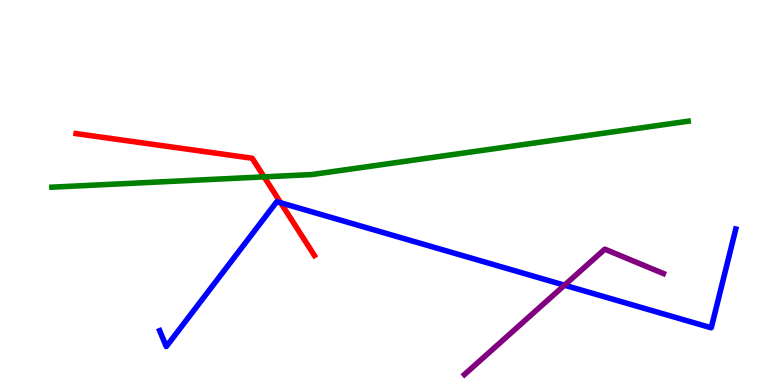[{'lines': ['blue', 'red'], 'intersections': [{'x': 3.62, 'y': 4.73}]}, {'lines': ['green', 'red'], 'intersections': [{'x': 3.41, 'y': 5.41}]}, {'lines': ['purple', 'red'], 'intersections': []}, {'lines': ['blue', 'green'], 'intersections': []}, {'lines': ['blue', 'purple'], 'intersections': [{'x': 7.28, 'y': 2.59}]}, {'lines': ['green', 'purple'], 'intersections': []}]